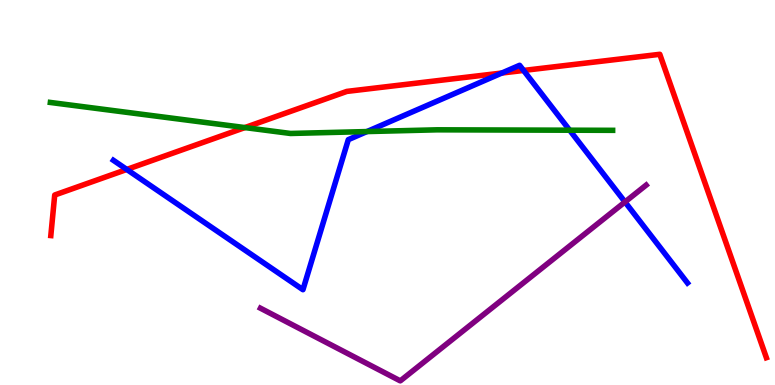[{'lines': ['blue', 'red'], 'intersections': [{'x': 1.64, 'y': 5.6}, {'x': 6.48, 'y': 8.1}, {'x': 6.76, 'y': 8.17}]}, {'lines': ['green', 'red'], 'intersections': [{'x': 3.16, 'y': 6.69}]}, {'lines': ['purple', 'red'], 'intersections': []}, {'lines': ['blue', 'green'], 'intersections': [{'x': 4.73, 'y': 6.58}, {'x': 7.35, 'y': 6.62}]}, {'lines': ['blue', 'purple'], 'intersections': [{'x': 8.06, 'y': 4.75}]}, {'lines': ['green', 'purple'], 'intersections': []}]